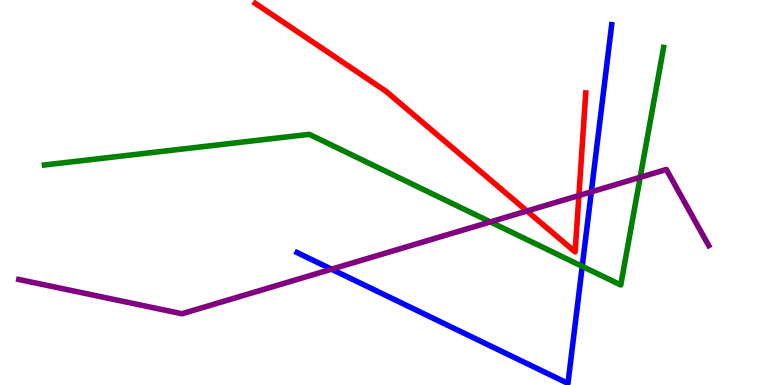[{'lines': ['blue', 'red'], 'intersections': []}, {'lines': ['green', 'red'], 'intersections': []}, {'lines': ['purple', 'red'], 'intersections': [{'x': 6.8, 'y': 4.52}, {'x': 7.47, 'y': 4.92}]}, {'lines': ['blue', 'green'], 'intersections': [{'x': 7.51, 'y': 3.08}]}, {'lines': ['blue', 'purple'], 'intersections': [{'x': 4.28, 'y': 3.01}, {'x': 7.63, 'y': 5.02}]}, {'lines': ['green', 'purple'], 'intersections': [{'x': 6.33, 'y': 4.24}, {'x': 8.26, 'y': 5.4}]}]